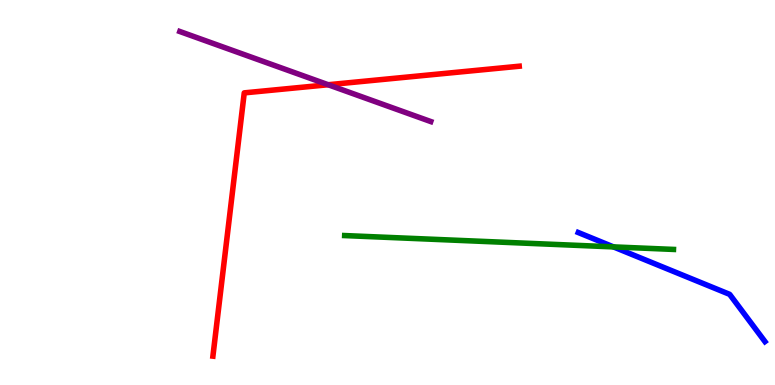[{'lines': ['blue', 'red'], 'intersections': []}, {'lines': ['green', 'red'], 'intersections': []}, {'lines': ['purple', 'red'], 'intersections': [{'x': 4.23, 'y': 7.8}]}, {'lines': ['blue', 'green'], 'intersections': [{'x': 7.92, 'y': 3.59}]}, {'lines': ['blue', 'purple'], 'intersections': []}, {'lines': ['green', 'purple'], 'intersections': []}]